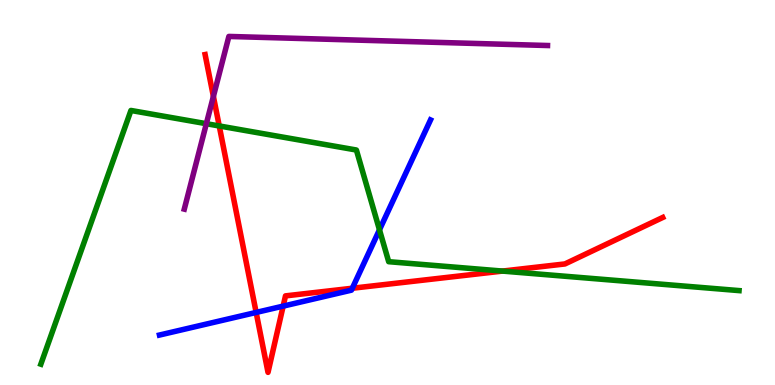[{'lines': ['blue', 'red'], 'intersections': [{'x': 3.31, 'y': 1.88}, {'x': 3.65, 'y': 2.05}, {'x': 4.55, 'y': 2.51}]}, {'lines': ['green', 'red'], 'intersections': [{'x': 2.83, 'y': 6.73}, {'x': 6.48, 'y': 2.96}]}, {'lines': ['purple', 'red'], 'intersections': [{'x': 2.75, 'y': 7.5}]}, {'lines': ['blue', 'green'], 'intersections': [{'x': 4.9, 'y': 4.03}]}, {'lines': ['blue', 'purple'], 'intersections': []}, {'lines': ['green', 'purple'], 'intersections': [{'x': 2.66, 'y': 6.79}]}]